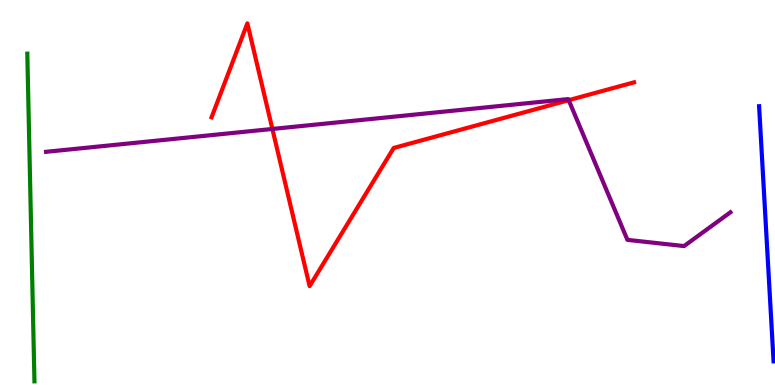[{'lines': ['blue', 'red'], 'intersections': []}, {'lines': ['green', 'red'], 'intersections': []}, {'lines': ['purple', 'red'], 'intersections': [{'x': 3.51, 'y': 6.65}, {'x': 7.34, 'y': 7.4}]}, {'lines': ['blue', 'green'], 'intersections': []}, {'lines': ['blue', 'purple'], 'intersections': []}, {'lines': ['green', 'purple'], 'intersections': []}]